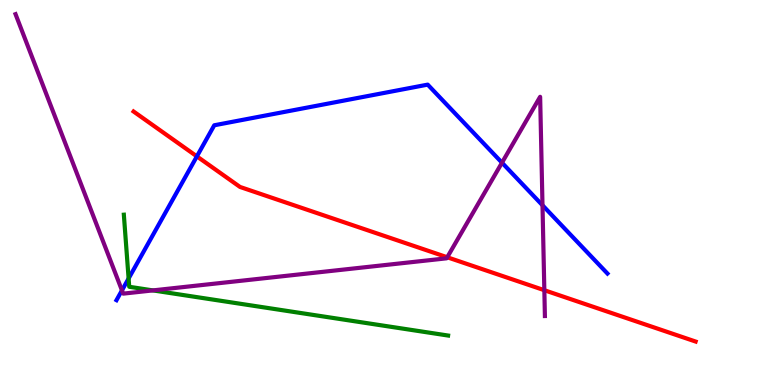[{'lines': ['blue', 'red'], 'intersections': [{'x': 2.54, 'y': 5.94}]}, {'lines': ['green', 'red'], 'intersections': []}, {'lines': ['purple', 'red'], 'intersections': [{'x': 5.77, 'y': 3.32}, {'x': 7.02, 'y': 2.46}]}, {'lines': ['blue', 'green'], 'intersections': [{'x': 1.66, 'y': 2.77}]}, {'lines': ['blue', 'purple'], 'intersections': [{'x': 1.57, 'y': 2.46}, {'x': 6.48, 'y': 5.77}, {'x': 7.0, 'y': 4.67}]}, {'lines': ['green', 'purple'], 'intersections': [{'x': 1.97, 'y': 2.46}]}]